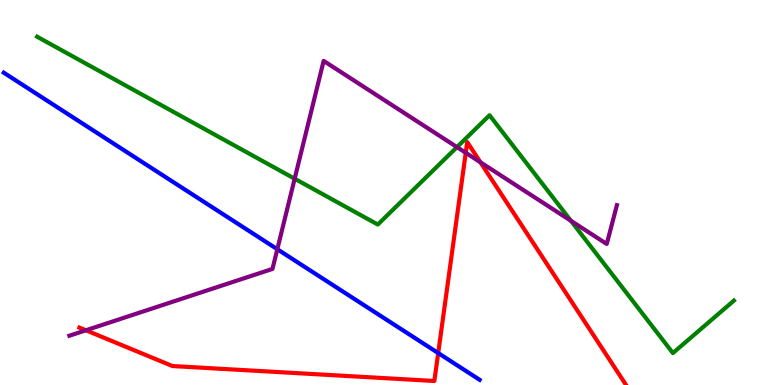[{'lines': ['blue', 'red'], 'intersections': [{'x': 5.65, 'y': 0.83}]}, {'lines': ['green', 'red'], 'intersections': []}, {'lines': ['purple', 'red'], 'intersections': [{'x': 1.11, 'y': 1.42}, {'x': 6.01, 'y': 6.03}, {'x': 6.2, 'y': 5.79}]}, {'lines': ['blue', 'green'], 'intersections': []}, {'lines': ['blue', 'purple'], 'intersections': [{'x': 3.58, 'y': 3.53}]}, {'lines': ['green', 'purple'], 'intersections': [{'x': 3.8, 'y': 5.36}, {'x': 5.9, 'y': 6.18}, {'x': 7.37, 'y': 4.27}]}]